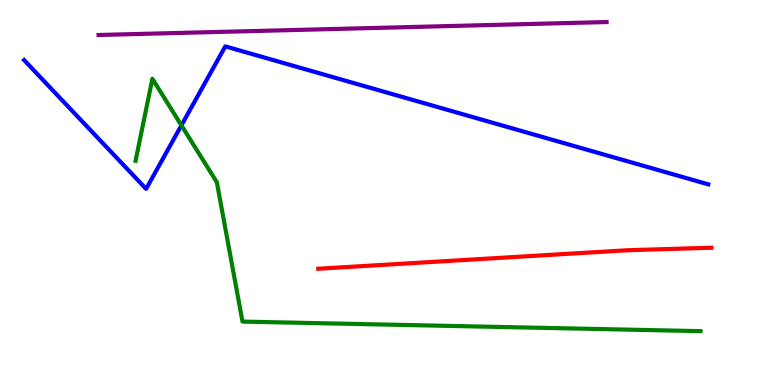[{'lines': ['blue', 'red'], 'intersections': []}, {'lines': ['green', 'red'], 'intersections': []}, {'lines': ['purple', 'red'], 'intersections': []}, {'lines': ['blue', 'green'], 'intersections': [{'x': 2.34, 'y': 6.74}]}, {'lines': ['blue', 'purple'], 'intersections': []}, {'lines': ['green', 'purple'], 'intersections': []}]